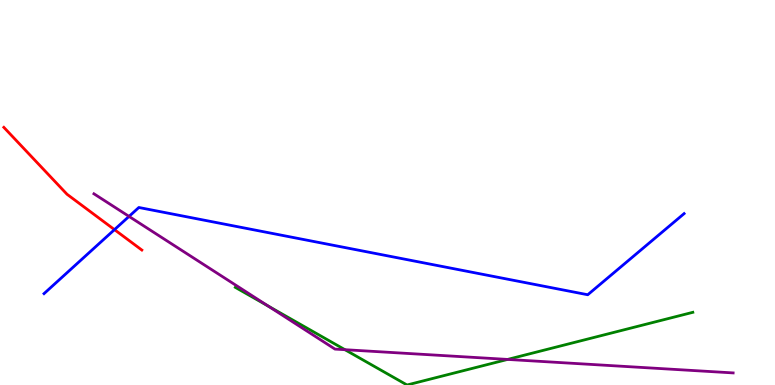[{'lines': ['blue', 'red'], 'intersections': [{'x': 1.48, 'y': 4.04}]}, {'lines': ['green', 'red'], 'intersections': []}, {'lines': ['purple', 'red'], 'intersections': []}, {'lines': ['blue', 'green'], 'intersections': []}, {'lines': ['blue', 'purple'], 'intersections': [{'x': 1.66, 'y': 4.38}]}, {'lines': ['green', 'purple'], 'intersections': [{'x': 3.46, 'y': 2.05}, {'x': 4.45, 'y': 0.917}, {'x': 6.55, 'y': 0.664}]}]